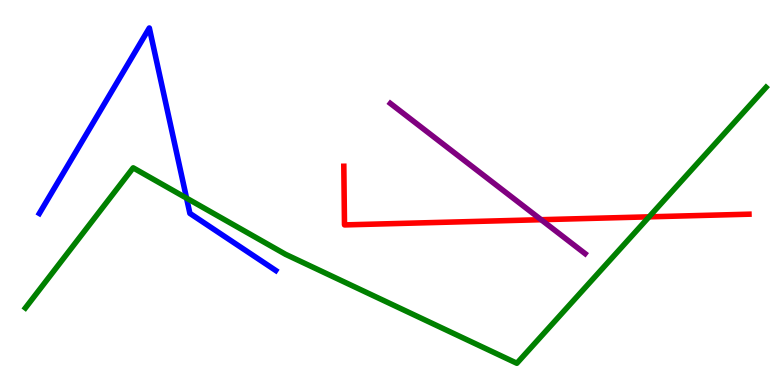[{'lines': ['blue', 'red'], 'intersections': []}, {'lines': ['green', 'red'], 'intersections': [{'x': 8.38, 'y': 4.37}]}, {'lines': ['purple', 'red'], 'intersections': [{'x': 6.98, 'y': 4.29}]}, {'lines': ['blue', 'green'], 'intersections': [{'x': 2.41, 'y': 4.85}]}, {'lines': ['blue', 'purple'], 'intersections': []}, {'lines': ['green', 'purple'], 'intersections': []}]